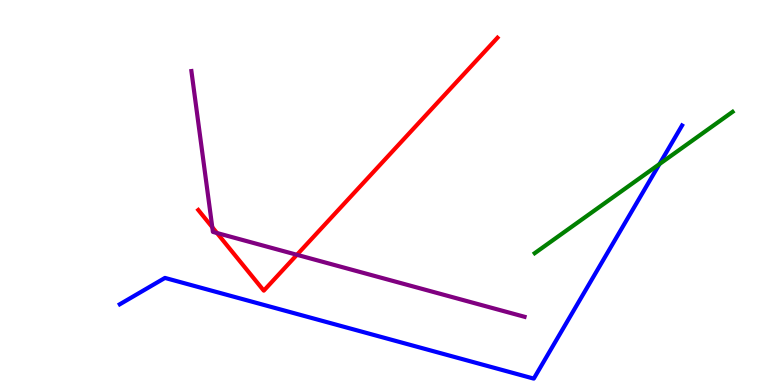[{'lines': ['blue', 'red'], 'intersections': []}, {'lines': ['green', 'red'], 'intersections': []}, {'lines': ['purple', 'red'], 'intersections': [{'x': 2.74, 'y': 4.1}, {'x': 2.8, 'y': 3.95}, {'x': 3.83, 'y': 3.38}]}, {'lines': ['blue', 'green'], 'intersections': [{'x': 8.51, 'y': 5.74}]}, {'lines': ['blue', 'purple'], 'intersections': []}, {'lines': ['green', 'purple'], 'intersections': []}]